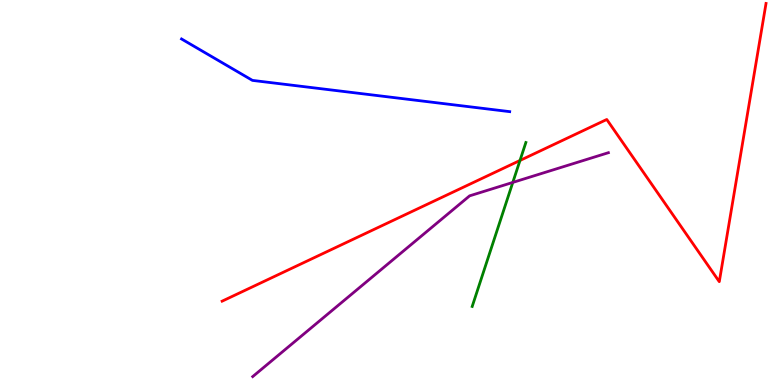[{'lines': ['blue', 'red'], 'intersections': []}, {'lines': ['green', 'red'], 'intersections': [{'x': 6.71, 'y': 5.83}]}, {'lines': ['purple', 'red'], 'intersections': []}, {'lines': ['blue', 'green'], 'intersections': []}, {'lines': ['blue', 'purple'], 'intersections': []}, {'lines': ['green', 'purple'], 'intersections': [{'x': 6.62, 'y': 5.26}]}]